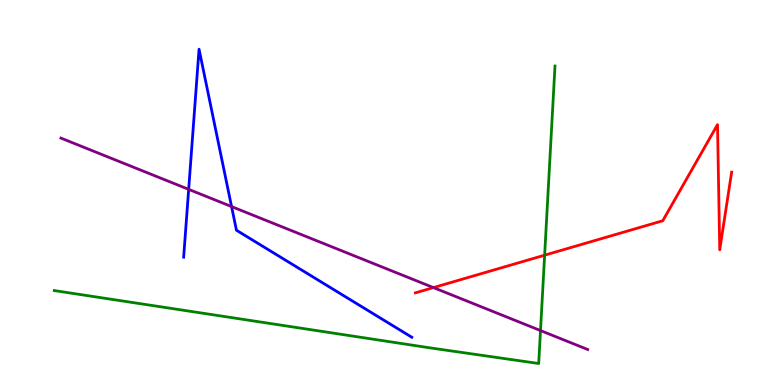[{'lines': ['blue', 'red'], 'intersections': []}, {'lines': ['green', 'red'], 'intersections': [{'x': 7.03, 'y': 3.37}]}, {'lines': ['purple', 'red'], 'intersections': [{'x': 5.59, 'y': 2.53}]}, {'lines': ['blue', 'green'], 'intersections': []}, {'lines': ['blue', 'purple'], 'intersections': [{'x': 2.43, 'y': 5.08}, {'x': 2.99, 'y': 4.63}]}, {'lines': ['green', 'purple'], 'intersections': [{'x': 6.97, 'y': 1.41}]}]